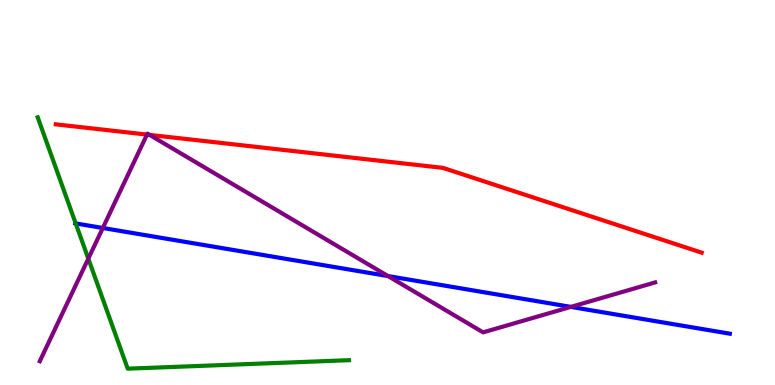[{'lines': ['blue', 'red'], 'intersections': []}, {'lines': ['green', 'red'], 'intersections': []}, {'lines': ['purple', 'red'], 'intersections': [{'x': 1.9, 'y': 6.5}, {'x': 1.93, 'y': 6.5}]}, {'lines': ['blue', 'green'], 'intersections': [{'x': 0.977, 'y': 4.2}]}, {'lines': ['blue', 'purple'], 'intersections': [{'x': 1.33, 'y': 4.08}, {'x': 5.01, 'y': 2.83}, {'x': 7.37, 'y': 2.03}]}, {'lines': ['green', 'purple'], 'intersections': [{'x': 1.14, 'y': 3.28}]}]